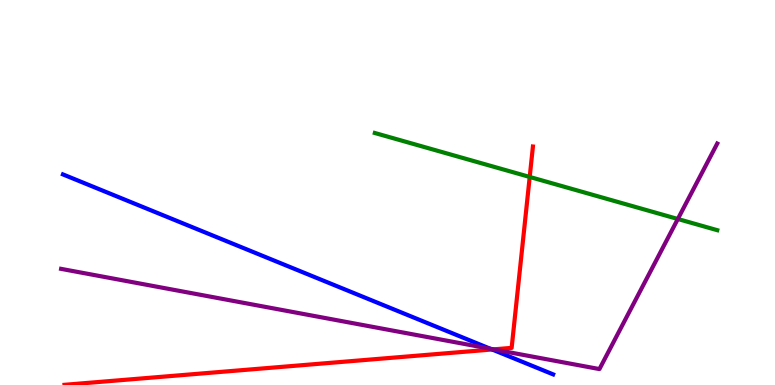[{'lines': ['blue', 'red'], 'intersections': [{'x': 6.35, 'y': 0.923}]}, {'lines': ['green', 'red'], 'intersections': [{'x': 6.83, 'y': 5.4}]}, {'lines': ['purple', 'red'], 'intersections': [{'x': 6.37, 'y': 0.926}]}, {'lines': ['blue', 'green'], 'intersections': []}, {'lines': ['blue', 'purple'], 'intersections': [{'x': 6.33, 'y': 0.941}]}, {'lines': ['green', 'purple'], 'intersections': [{'x': 8.75, 'y': 4.31}]}]